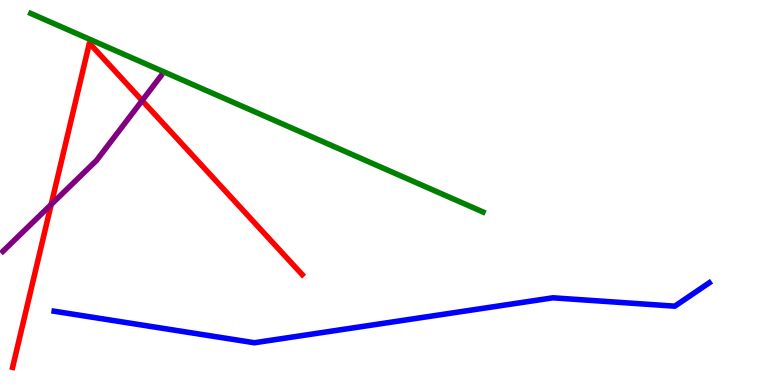[{'lines': ['blue', 'red'], 'intersections': []}, {'lines': ['green', 'red'], 'intersections': []}, {'lines': ['purple', 'red'], 'intersections': [{'x': 0.66, 'y': 4.69}, {'x': 1.83, 'y': 7.39}]}, {'lines': ['blue', 'green'], 'intersections': []}, {'lines': ['blue', 'purple'], 'intersections': []}, {'lines': ['green', 'purple'], 'intersections': []}]